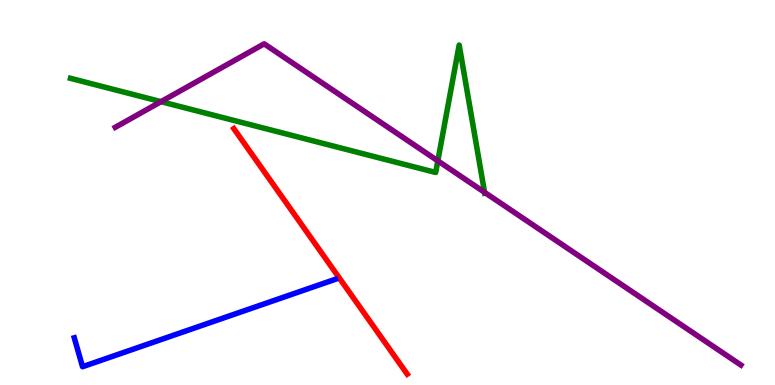[{'lines': ['blue', 'red'], 'intersections': []}, {'lines': ['green', 'red'], 'intersections': []}, {'lines': ['purple', 'red'], 'intersections': []}, {'lines': ['blue', 'green'], 'intersections': []}, {'lines': ['blue', 'purple'], 'intersections': []}, {'lines': ['green', 'purple'], 'intersections': [{'x': 2.08, 'y': 7.36}, {'x': 5.65, 'y': 5.82}, {'x': 6.25, 'y': 5.0}]}]